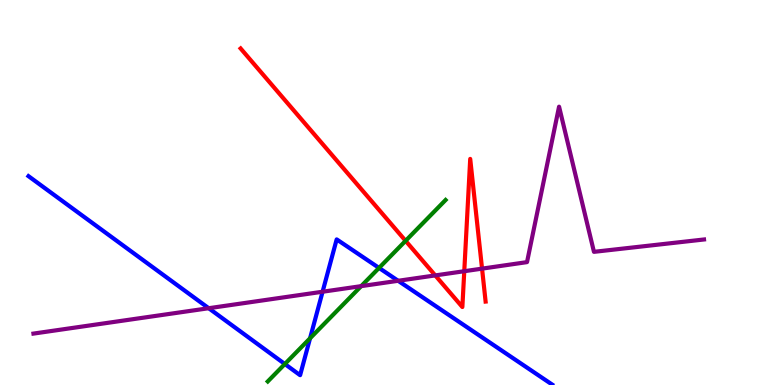[{'lines': ['blue', 'red'], 'intersections': []}, {'lines': ['green', 'red'], 'intersections': [{'x': 5.23, 'y': 3.74}]}, {'lines': ['purple', 'red'], 'intersections': [{'x': 5.62, 'y': 2.85}, {'x': 5.99, 'y': 2.96}, {'x': 6.22, 'y': 3.02}]}, {'lines': ['blue', 'green'], 'intersections': [{'x': 3.68, 'y': 0.545}, {'x': 4.0, 'y': 1.21}, {'x': 4.89, 'y': 3.04}]}, {'lines': ['blue', 'purple'], 'intersections': [{'x': 2.69, 'y': 1.99}, {'x': 4.16, 'y': 2.42}, {'x': 5.14, 'y': 2.71}]}, {'lines': ['green', 'purple'], 'intersections': [{'x': 4.66, 'y': 2.57}]}]